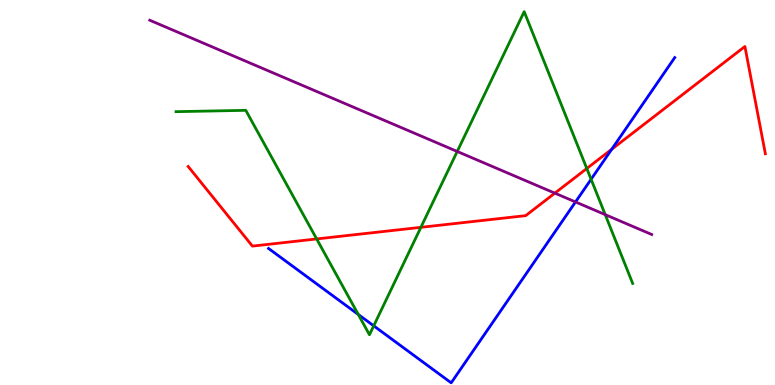[{'lines': ['blue', 'red'], 'intersections': [{'x': 7.89, 'y': 6.12}]}, {'lines': ['green', 'red'], 'intersections': [{'x': 4.09, 'y': 3.79}, {'x': 5.43, 'y': 4.1}, {'x': 7.57, 'y': 5.62}]}, {'lines': ['purple', 'red'], 'intersections': [{'x': 7.16, 'y': 4.98}]}, {'lines': ['blue', 'green'], 'intersections': [{'x': 4.62, 'y': 1.83}, {'x': 4.82, 'y': 1.54}, {'x': 7.63, 'y': 5.34}]}, {'lines': ['blue', 'purple'], 'intersections': [{'x': 7.43, 'y': 4.75}]}, {'lines': ['green', 'purple'], 'intersections': [{'x': 5.9, 'y': 6.07}, {'x': 7.81, 'y': 4.42}]}]